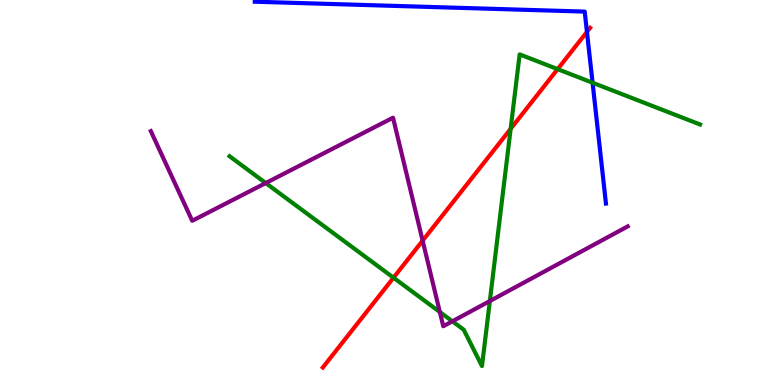[{'lines': ['blue', 'red'], 'intersections': [{'x': 7.57, 'y': 9.17}]}, {'lines': ['green', 'red'], 'intersections': [{'x': 5.08, 'y': 2.79}, {'x': 6.59, 'y': 6.65}, {'x': 7.2, 'y': 8.2}]}, {'lines': ['purple', 'red'], 'intersections': [{'x': 5.45, 'y': 3.75}]}, {'lines': ['blue', 'green'], 'intersections': [{'x': 7.65, 'y': 7.85}]}, {'lines': ['blue', 'purple'], 'intersections': []}, {'lines': ['green', 'purple'], 'intersections': [{'x': 3.43, 'y': 5.25}, {'x': 5.68, 'y': 1.9}, {'x': 5.84, 'y': 1.65}, {'x': 6.32, 'y': 2.18}]}]